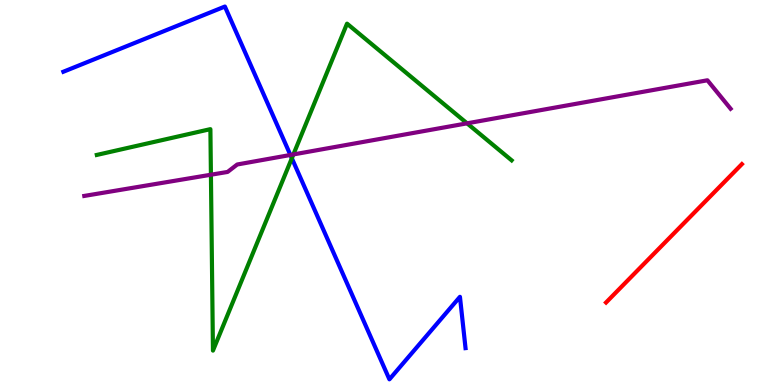[{'lines': ['blue', 'red'], 'intersections': []}, {'lines': ['green', 'red'], 'intersections': []}, {'lines': ['purple', 'red'], 'intersections': []}, {'lines': ['blue', 'green'], 'intersections': [{'x': 3.77, 'y': 5.89}]}, {'lines': ['blue', 'purple'], 'intersections': [{'x': 3.75, 'y': 5.97}]}, {'lines': ['green', 'purple'], 'intersections': [{'x': 2.72, 'y': 5.46}, {'x': 3.79, 'y': 5.99}, {'x': 6.03, 'y': 6.8}]}]